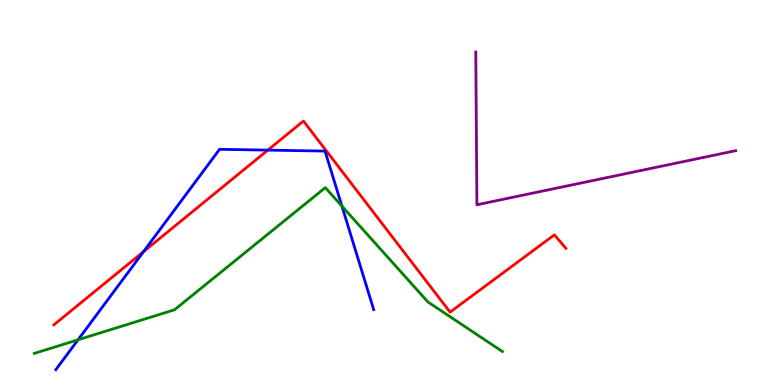[{'lines': ['blue', 'red'], 'intersections': [{'x': 1.85, 'y': 3.46}, {'x': 3.46, 'y': 6.1}]}, {'lines': ['green', 'red'], 'intersections': []}, {'lines': ['purple', 'red'], 'intersections': []}, {'lines': ['blue', 'green'], 'intersections': [{'x': 1.01, 'y': 1.17}, {'x': 4.41, 'y': 4.65}]}, {'lines': ['blue', 'purple'], 'intersections': []}, {'lines': ['green', 'purple'], 'intersections': []}]